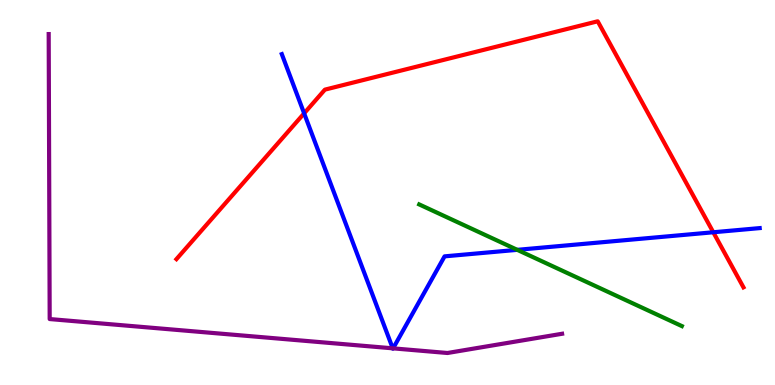[{'lines': ['blue', 'red'], 'intersections': [{'x': 3.92, 'y': 7.06}, {'x': 9.2, 'y': 3.97}]}, {'lines': ['green', 'red'], 'intersections': []}, {'lines': ['purple', 'red'], 'intersections': []}, {'lines': ['blue', 'green'], 'intersections': [{'x': 6.67, 'y': 3.51}]}, {'lines': ['blue', 'purple'], 'intersections': [{'x': 5.07, 'y': 0.953}, {'x': 5.07, 'y': 0.952}]}, {'lines': ['green', 'purple'], 'intersections': []}]